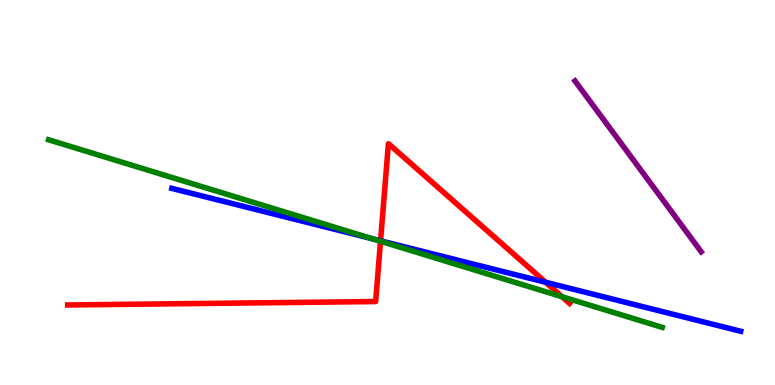[{'lines': ['blue', 'red'], 'intersections': [{'x': 4.91, 'y': 3.75}, {'x': 7.04, 'y': 2.67}]}, {'lines': ['green', 'red'], 'intersections': [{'x': 4.91, 'y': 3.73}, {'x': 7.25, 'y': 2.29}]}, {'lines': ['purple', 'red'], 'intersections': []}, {'lines': ['blue', 'green'], 'intersections': [{'x': 4.8, 'y': 3.8}]}, {'lines': ['blue', 'purple'], 'intersections': []}, {'lines': ['green', 'purple'], 'intersections': []}]